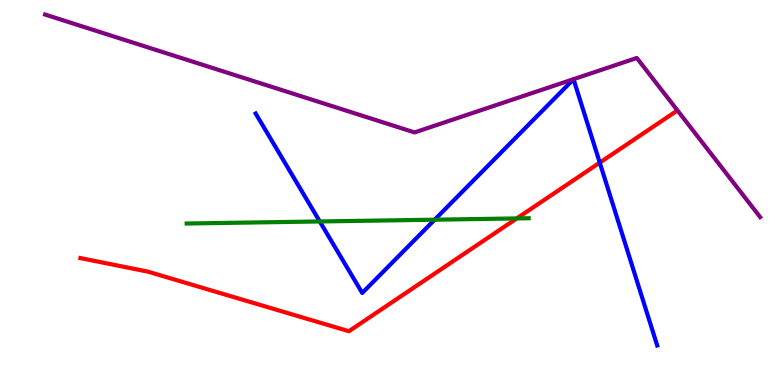[{'lines': ['blue', 'red'], 'intersections': [{'x': 7.74, 'y': 5.78}]}, {'lines': ['green', 'red'], 'intersections': [{'x': 6.67, 'y': 4.33}]}, {'lines': ['purple', 'red'], 'intersections': []}, {'lines': ['blue', 'green'], 'intersections': [{'x': 4.13, 'y': 4.25}, {'x': 5.61, 'y': 4.29}]}, {'lines': ['blue', 'purple'], 'intersections': []}, {'lines': ['green', 'purple'], 'intersections': []}]